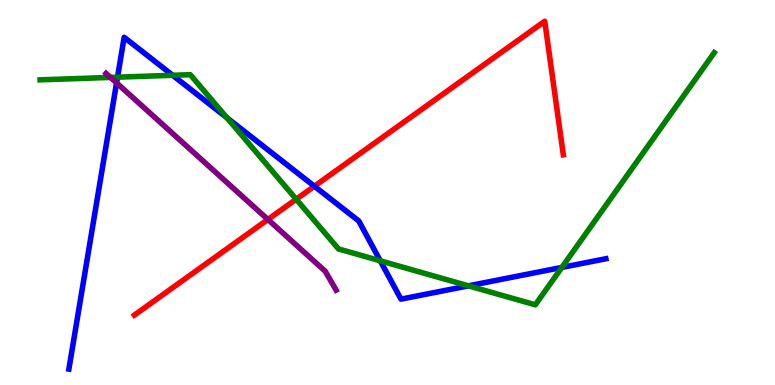[{'lines': ['blue', 'red'], 'intersections': [{'x': 4.06, 'y': 5.16}]}, {'lines': ['green', 'red'], 'intersections': [{'x': 3.82, 'y': 4.83}]}, {'lines': ['purple', 'red'], 'intersections': [{'x': 3.46, 'y': 4.3}]}, {'lines': ['blue', 'green'], 'intersections': [{'x': 1.52, 'y': 8.0}, {'x': 2.23, 'y': 8.04}, {'x': 2.93, 'y': 6.94}, {'x': 4.91, 'y': 3.23}, {'x': 6.04, 'y': 2.58}, {'x': 7.25, 'y': 3.05}]}, {'lines': ['blue', 'purple'], 'intersections': [{'x': 1.5, 'y': 7.85}]}, {'lines': ['green', 'purple'], 'intersections': [{'x': 1.43, 'y': 7.99}]}]